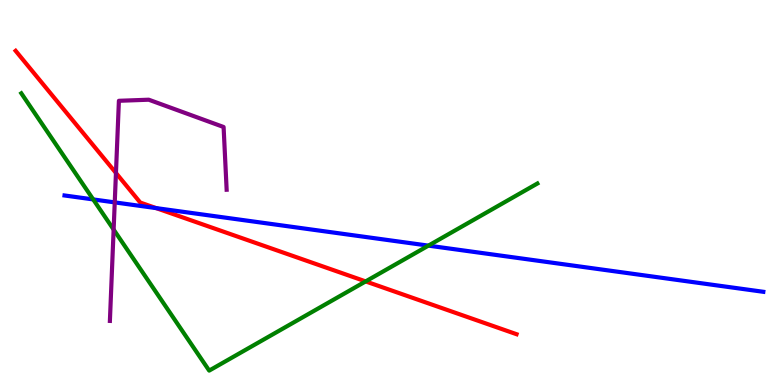[{'lines': ['blue', 'red'], 'intersections': [{'x': 2.01, 'y': 4.6}]}, {'lines': ['green', 'red'], 'intersections': [{'x': 4.72, 'y': 2.69}]}, {'lines': ['purple', 'red'], 'intersections': [{'x': 1.5, 'y': 5.51}]}, {'lines': ['blue', 'green'], 'intersections': [{'x': 1.2, 'y': 4.82}, {'x': 5.53, 'y': 3.62}]}, {'lines': ['blue', 'purple'], 'intersections': [{'x': 1.48, 'y': 4.74}]}, {'lines': ['green', 'purple'], 'intersections': [{'x': 1.47, 'y': 4.04}]}]